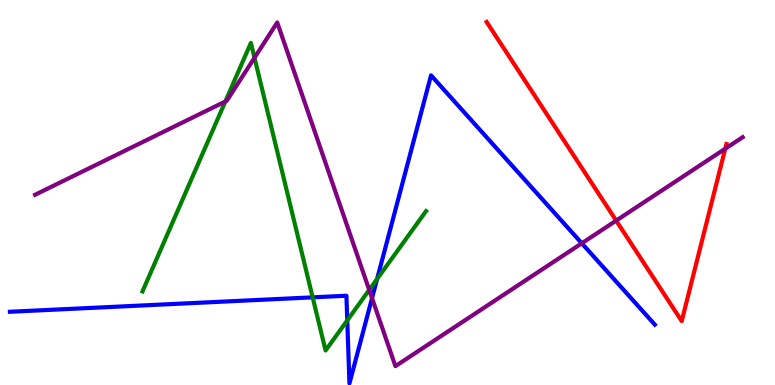[{'lines': ['blue', 'red'], 'intersections': []}, {'lines': ['green', 'red'], 'intersections': []}, {'lines': ['purple', 'red'], 'intersections': [{'x': 7.95, 'y': 4.27}, {'x': 9.36, 'y': 6.14}]}, {'lines': ['blue', 'green'], 'intersections': [{'x': 4.03, 'y': 2.28}, {'x': 4.48, 'y': 1.68}, {'x': 4.87, 'y': 2.75}]}, {'lines': ['blue', 'purple'], 'intersections': [{'x': 4.8, 'y': 2.26}, {'x': 7.51, 'y': 3.68}]}, {'lines': ['green', 'purple'], 'intersections': [{'x': 2.91, 'y': 7.36}, {'x': 3.28, 'y': 8.5}, {'x': 4.76, 'y': 2.47}]}]